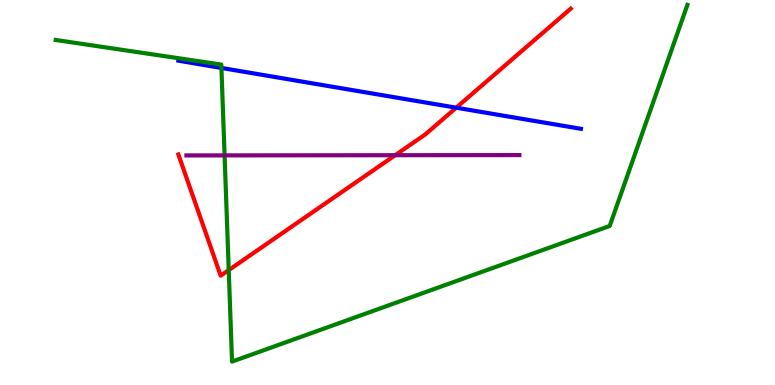[{'lines': ['blue', 'red'], 'intersections': [{'x': 5.89, 'y': 7.2}]}, {'lines': ['green', 'red'], 'intersections': [{'x': 2.95, 'y': 2.98}]}, {'lines': ['purple', 'red'], 'intersections': [{'x': 5.1, 'y': 5.97}]}, {'lines': ['blue', 'green'], 'intersections': [{'x': 2.86, 'y': 8.24}]}, {'lines': ['blue', 'purple'], 'intersections': []}, {'lines': ['green', 'purple'], 'intersections': [{'x': 2.9, 'y': 5.96}]}]